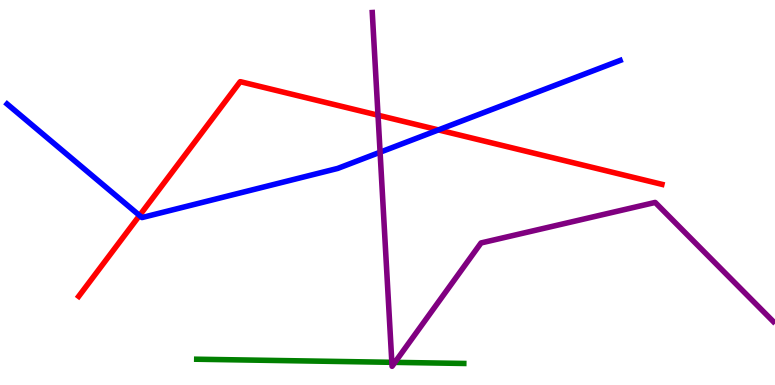[{'lines': ['blue', 'red'], 'intersections': [{'x': 1.8, 'y': 4.4}, {'x': 5.66, 'y': 6.63}]}, {'lines': ['green', 'red'], 'intersections': []}, {'lines': ['purple', 'red'], 'intersections': [{'x': 4.88, 'y': 7.01}]}, {'lines': ['blue', 'green'], 'intersections': []}, {'lines': ['blue', 'purple'], 'intersections': [{'x': 4.9, 'y': 6.05}]}, {'lines': ['green', 'purple'], 'intersections': [{'x': 5.06, 'y': 0.589}, {'x': 5.1, 'y': 0.588}]}]